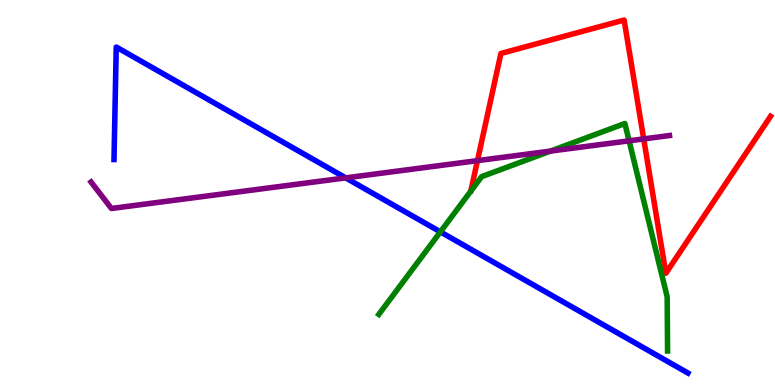[{'lines': ['blue', 'red'], 'intersections': []}, {'lines': ['green', 'red'], 'intersections': []}, {'lines': ['purple', 'red'], 'intersections': [{'x': 6.16, 'y': 5.83}, {'x': 8.31, 'y': 6.39}]}, {'lines': ['blue', 'green'], 'intersections': [{'x': 5.68, 'y': 3.98}]}, {'lines': ['blue', 'purple'], 'intersections': [{'x': 4.46, 'y': 5.38}]}, {'lines': ['green', 'purple'], 'intersections': [{'x': 7.1, 'y': 6.08}, {'x': 8.12, 'y': 6.34}]}]